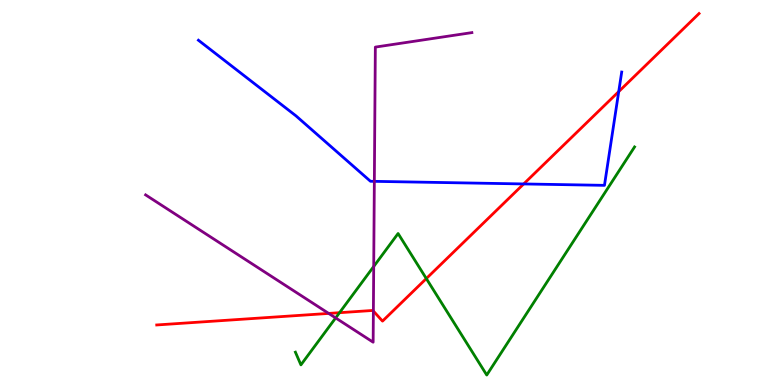[{'lines': ['blue', 'red'], 'intersections': [{'x': 6.76, 'y': 5.22}, {'x': 7.98, 'y': 7.62}]}, {'lines': ['green', 'red'], 'intersections': [{'x': 4.38, 'y': 1.88}, {'x': 5.5, 'y': 2.76}]}, {'lines': ['purple', 'red'], 'intersections': [{'x': 4.24, 'y': 1.86}, {'x': 4.82, 'y': 1.92}]}, {'lines': ['blue', 'green'], 'intersections': []}, {'lines': ['blue', 'purple'], 'intersections': [{'x': 4.83, 'y': 5.29}]}, {'lines': ['green', 'purple'], 'intersections': [{'x': 4.33, 'y': 1.74}, {'x': 4.82, 'y': 3.08}]}]